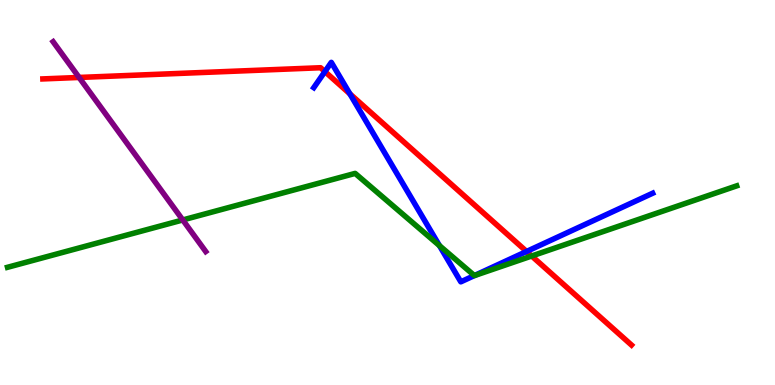[{'lines': ['blue', 'red'], 'intersections': [{'x': 4.19, 'y': 8.14}, {'x': 4.51, 'y': 7.56}, {'x': 6.79, 'y': 3.47}]}, {'lines': ['green', 'red'], 'intersections': [{'x': 6.86, 'y': 3.35}]}, {'lines': ['purple', 'red'], 'intersections': [{'x': 1.02, 'y': 7.99}]}, {'lines': ['blue', 'green'], 'intersections': [{'x': 5.67, 'y': 3.62}, {'x': 6.12, 'y': 2.84}]}, {'lines': ['blue', 'purple'], 'intersections': []}, {'lines': ['green', 'purple'], 'intersections': [{'x': 2.36, 'y': 4.29}]}]